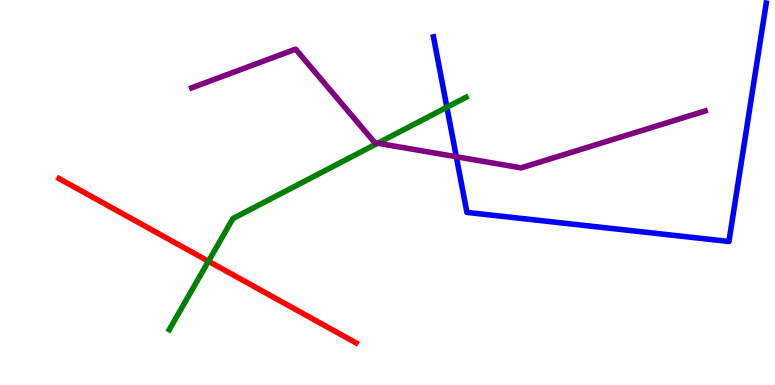[{'lines': ['blue', 'red'], 'intersections': []}, {'lines': ['green', 'red'], 'intersections': [{'x': 2.69, 'y': 3.21}]}, {'lines': ['purple', 'red'], 'intersections': []}, {'lines': ['blue', 'green'], 'intersections': [{'x': 5.77, 'y': 7.21}]}, {'lines': ['blue', 'purple'], 'intersections': [{'x': 5.89, 'y': 5.93}]}, {'lines': ['green', 'purple'], 'intersections': [{'x': 4.87, 'y': 6.28}]}]